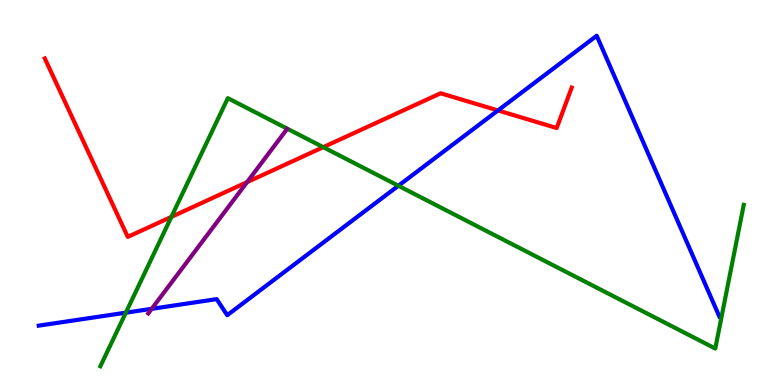[{'lines': ['blue', 'red'], 'intersections': [{'x': 6.43, 'y': 7.13}]}, {'lines': ['green', 'red'], 'intersections': [{'x': 2.21, 'y': 4.37}, {'x': 4.17, 'y': 6.18}]}, {'lines': ['purple', 'red'], 'intersections': [{'x': 3.19, 'y': 5.27}]}, {'lines': ['blue', 'green'], 'intersections': [{'x': 1.62, 'y': 1.88}, {'x': 5.14, 'y': 5.18}]}, {'lines': ['blue', 'purple'], 'intersections': [{'x': 1.96, 'y': 1.98}]}, {'lines': ['green', 'purple'], 'intersections': []}]